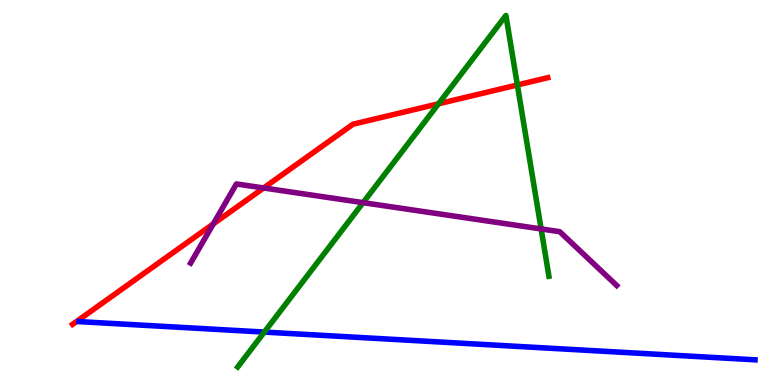[{'lines': ['blue', 'red'], 'intersections': []}, {'lines': ['green', 'red'], 'intersections': [{'x': 5.66, 'y': 7.3}, {'x': 6.68, 'y': 7.79}]}, {'lines': ['purple', 'red'], 'intersections': [{'x': 2.75, 'y': 4.18}, {'x': 3.4, 'y': 5.12}]}, {'lines': ['blue', 'green'], 'intersections': [{'x': 3.41, 'y': 1.37}]}, {'lines': ['blue', 'purple'], 'intersections': []}, {'lines': ['green', 'purple'], 'intersections': [{'x': 4.68, 'y': 4.74}, {'x': 6.98, 'y': 4.05}]}]